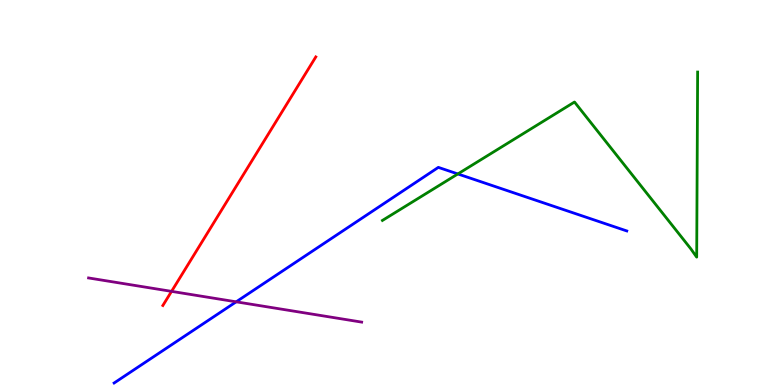[{'lines': ['blue', 'red'], 'intersections': []}, {'lines': ['green', 'red'], 'intersections': []}, {'lines': ['purple', 'red'], 'intersections': [{'x': 2.21, 'y': 2.43}]}, {'lines': ['blue', 'green'], 'intersections': [{'x': 5.91, 'y': 5.48}]}, {'lines': ['blue', 'purple'], 'intersections': [{'x': 3.05, 'y': 2.16}]}, {'lines': ['green', 'purple'], 'intersections': []}]